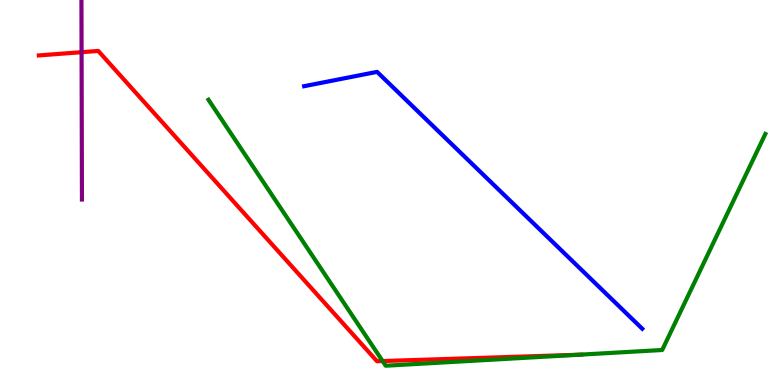[{'lines': ['blue', 'red'], 'intersections': []}, {'lines': ['green', 'red'], 'intersections': [{'x': 4.94, 'y': 0.622}, {'x': 7.47, 'y': 0.786}]}, {'lines': ['purple', 'red'], 'intersections': [{'x': 1.05, 'y': 8.64}]}, {'lines': ['blue', 'green'], 'intersections': []}, {'lines': ['blue', 'purple'], 'intersections': []}, {'lines': ['green', 'purple'], 'intersections': []}]